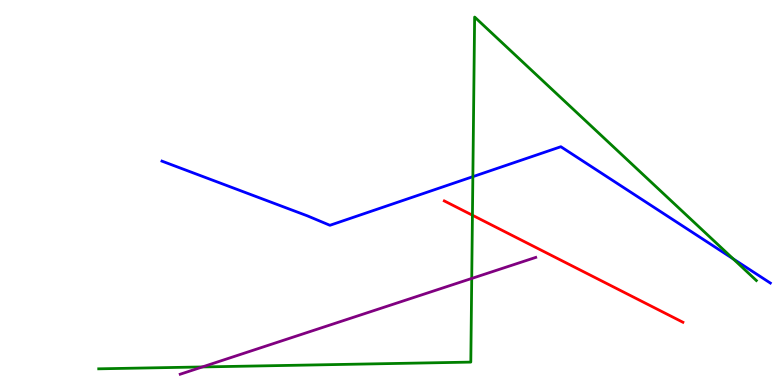[{'lines': ['blue', 'red'], 'intersections': []}, {'lines': ['green', 'red'], 'intersections': [{'x': 6.1, 'y': 4.41}]}, {'lines': ['purple', 'red'], 'intersections': []}, {'lines': ['blue', 'green'], 'intersections': [{'x': 6.1, 'y': 5.41}, {'x': 9.46, 'y': 3.28}]}, {'lines': ['blue', 'purple'], 'intersections': []}, {'lines': ['green', 'purple'], 'intersections': [{'x': 2.61, 'y': 0.469}, {'x': 6.09, 'y': 2.77}]}]